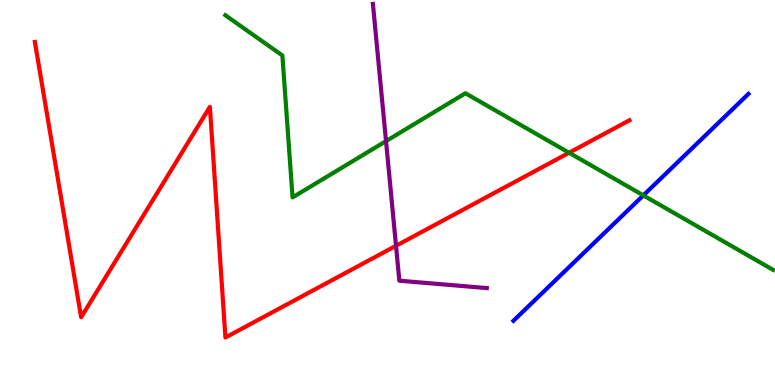[{'lines': ['blue', 'red'], 'intersections': []}, {'lines': ['green', 'red'], 'intersections': [{'x': 7.34, 'y': 6.03}]}, {'lines': ['purple', 'red'], 'intersections': [{'x': 5.11, 'y': 3.62}]}, {'lines': ['blue', 'green'], 'intersections': [{'x': 8.3, 'y': 4.93}]}, {'lines': ['blue', 'purple'], 'intersections': []}, {'lines': ['green', 'purple'], 'intersections': [{'x': 4.98, 'y': 6.33}]}]